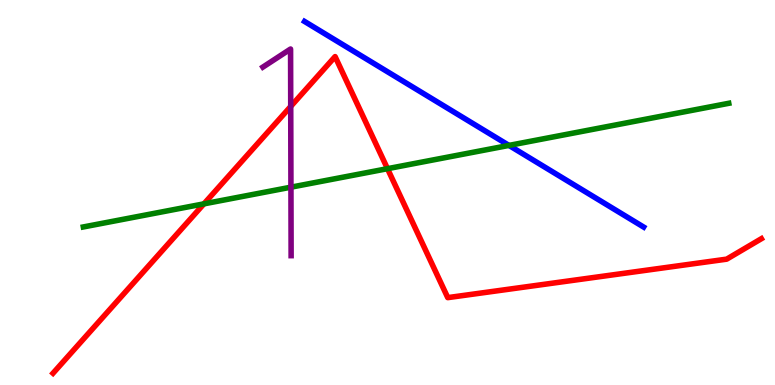[{'lines': ['blue', 'red'], 'intersections': []}, {'lines': ['green', 'red'], 'intersections': [{'x': 2.63, 'y': 4.71}, {'x': 5.0, 'y': 5.62}]}, {'lines': ['purple', 'red'], 'intersections': [{'x': 3.75, 'y': 7.24}]}, {'lines': ['blue', 'green'], 'intersections': [{'x': 6.57, 'y': 6.22}]}, {'lines': ['blue', 'purple'], 'intersections': []}, {'lines': ['green', 'purple'], 'intersections': [{'x': 3.75, 'y': 5.14}]}]